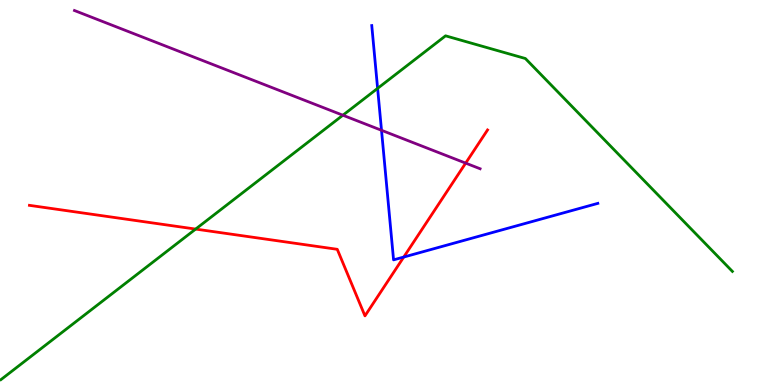[{'lines': ['blue', 'red'], 'intersections': [{'x': 5.21, 'y': 3.32}]}, {'lines': ['green', 'red'], 'intersections': [{'x': 2.52, 'y': 4.05}]}, {'lines': ['purple', 'red'], 'intersections': [{'x': 6.01, 'y': 5.76}]}, {'lines': ['blue', 'green'], 'intersections': [{'x': 4.87, 'y': 7.7}]}, {'lines': ['blue', 'purple'], 'intersections': [{'x': 4.92, 'y': 6.62}]}, {'lines': ['green', 'purple'], 'intersections': [{'x': 4.42, 'y': 7.01}]}]